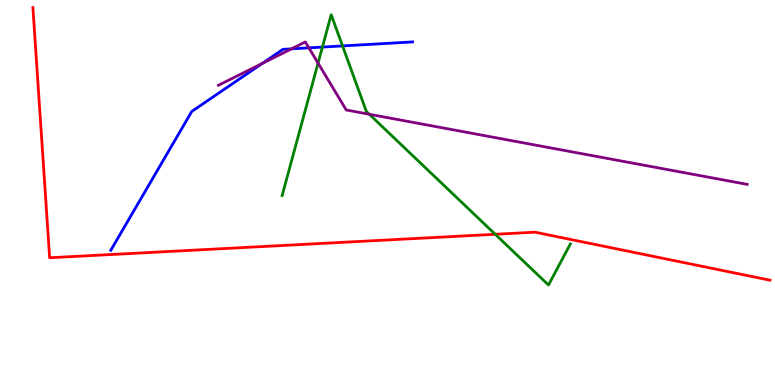[{'lines': ['blue', 'red'], 'intersections': []}, {'lines': ['green', 'red'], 'intersections': [{'x': 6.39, 'y': 3.91}]}, {'lines': ['purple', 'red'], 'intersections': []}, {'lines': ['blue', 'green'], 'intersections': [{'x': 4.16, 'y': 8.78}, {'x': 4.42, 'y': 8.81}]}, {'lines': ['blue', 'purple'], 'intersections': [{'x': 3.38, 'y': 8.35}, {'x': 3.76, 'y': 8.73}, {'x': 3.99, 'y': 8.76}]}, {'lines': ['green', 'purple'], 'intersections': [{'x': 4.1, 'y': 8.36}, {'x': 4.76, 'y': 7.03}]}]